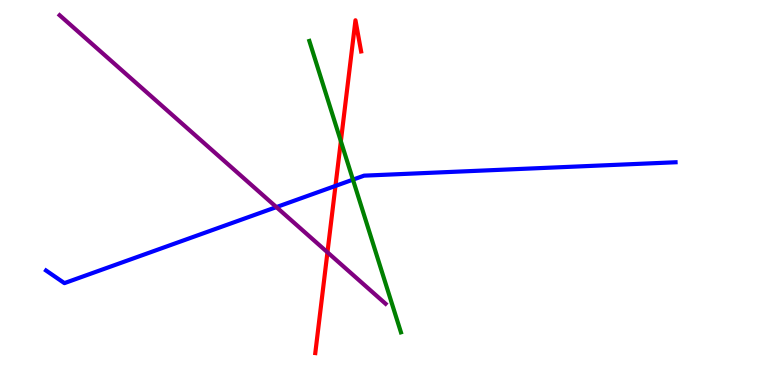[{'lines': ['blue', 'red'], 'intersections': [{'x': 4.33, 'y': 5.17}]}, {'lines': ['green', 'red'], 'intersections': [{'x': 4.4, 'y': 6.33}]}, {'lines': ['purple', 'red'], 'intersections': [{'x': 4.23, 'y': 3.45}]}, {'lines': ['blue', 'green'], 'intersections': [{'x': 4.55, 'y': 5.33}]}, {'lines': ['blue', 'purple'], 'intersections': [{'x': 3.57, 'y': 4.62}]}, {'lines': ['green', 'purple'], 'intersections': []}]